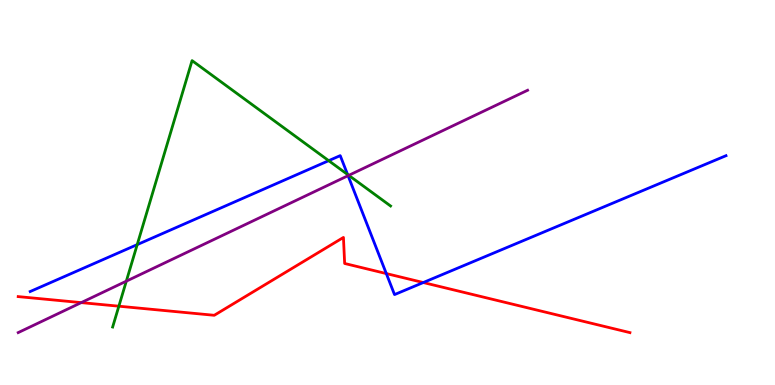[{'lines': ['blue', 'red'], 'intersections': [{'x': 4.98, 'y': 2.89}, {'x': 5.46, 'y': 2.66}]}, {'lines': ['green', 'red'], 'intersections': [{'x': 1.53, 'y': 2.05}]}, {'lines': ['purple', 'red'], 'intersections': [{'x': 1.05, 'y': 2.14}]}, {'lines': ['blue', 'green'], 'intersections': [{'x': 1.77, 'y': 3.65}, {'x': 4.24, 'y': 5.83}, {'x': 4.49, 'y': 5.47}]}, {'lines': ['blue', 'purple'], 'intersections': [{'x': 4.49, 'y': 5.44}]}, {'lines': ['green', 'purple'], 'intersections': [{'x': 1.63, 'y': 2.7}, {'x': 4.5, 'y': 5.45}]}]